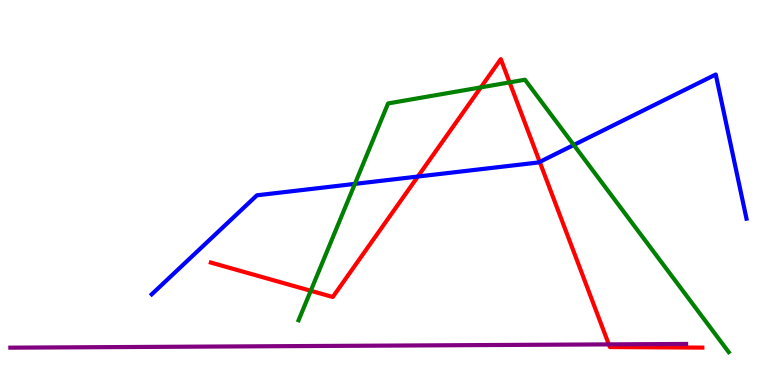[{'lines': ['blue', 'red'], 'intersections': [{'x': 5.39, 'y': 5.41}, {'x': 6.96, 'y': 5.79}]}, {'lines': ['green', 'red'], 'intersections': [{'x': 4.01, 'y': 2.45}, {'x': 6.2, 'y': 7.73}, {'x': 6.58, 'y': 7.86}]}, {'lines': ['purple', 'red'], 'intersections': [{'x': 7.86, 'y': 1.05}]}, {'lines': ['blue', 'green'], 'intersections': [{'x': 4.58, 'y': 5.22}, {'x': 7.4, 'y': 6.23}]}, {'lines': ['blue', 'purple'], 'intersections': []}, {'lines': ['green', 'purple'], 'intersections': []}]